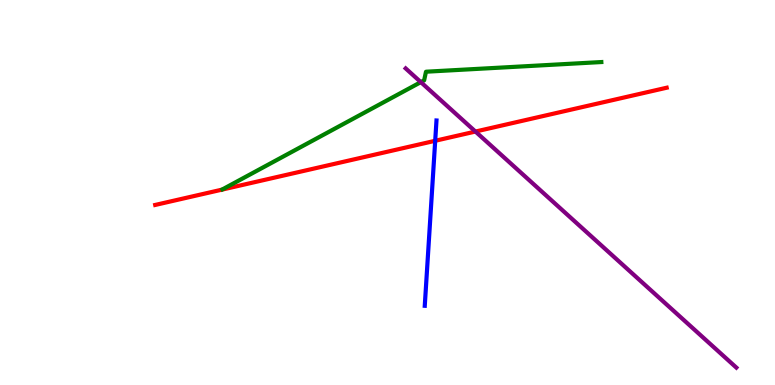[{'lines': ['blue', 'red'], 'intersections': [{'x': 5.62, 'y': 6.34}]}, {'lines': ['green', 'red'], 'intersections': []}, {'lines': ['purple', 'red'], 'intersections': [{'x': 6.13, 'y': 6.58}]}, {'lines': ['blue', 'green'], 'intersections': []}, {'lines': ['blue', 'purple'], 'intersections': []}, {'lines': ['green', 'purple'], 'intersections': [{'x': 5.43, 'y': 7.87}]}]